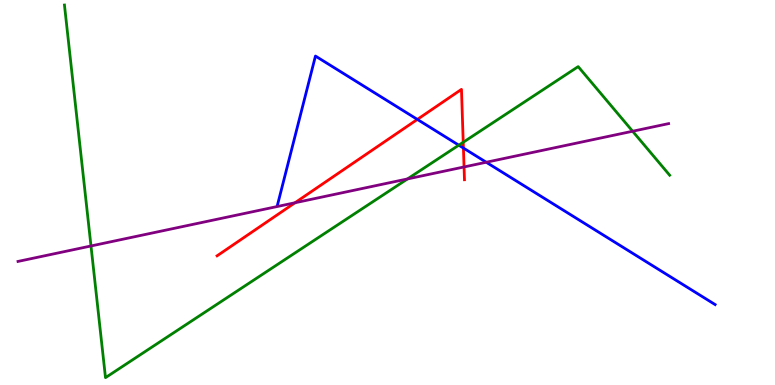[{'lines': ['blue', 'red'], 'intersections': [{'x': 5.39, 'y': 6.9}, {'x': 5.98, 'y': 6.15}]}, {'lines': ['green', 'red'], 'intersections': [{'x': 5.98, 'y': 6.3}]}, {'lines': ['purple', 'red'], 'intersections': [{'x': 3.81, 'y': 4.73}, {'x': 5.99, 'y': 5.66}]}, {'lines': ['blue', 'green'], 'intersections': [{'x': 5.92, 'y': 6.23}]}, {'lines': ['blue', 'purple'], 'intersections': [{'x': 6.27, 'y': 5.79}]}, {'lines': ['green', 'purple'], 'intersections': [{'x': 1.17, 'y': 3.61}, {'x': 5.26, 'y': 5.35}, {'x': 8.16, 'y': 6.59}]}]